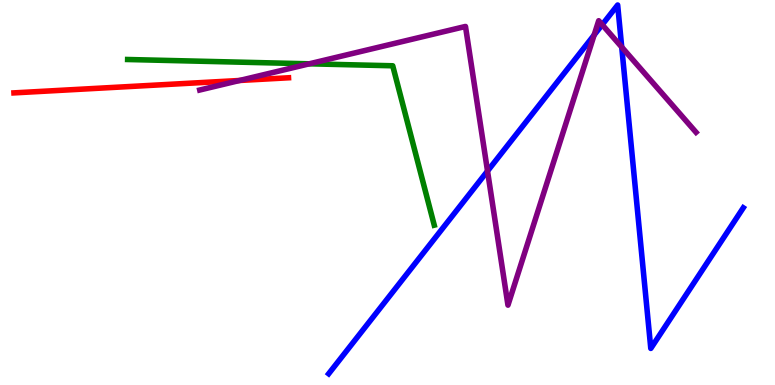[{'lines': ['blue', 'red'], 'intersections': []}, {'lines': ['green', 'red'], 'intersections': []}, {'lines': ['purple', 'red'], 'intersections': [{'x': 3.09, 'y': 7.91}]}, {'lines': ['blue', 'green'], 'intersections': []}, {'lines': ['blue', 'purple'], 'intersections': [{'x': 6.29, 'y': 5.56}, {'x': 7.67, 'y': 9.09}, {'x': 7.77, 'y': 9.36}, {'x': 8.02, 'y': 8.78}]}, {'lines': ['green', 'purple'], 'intersections': [{'x': 3.99, 'y': 8.34}]}]